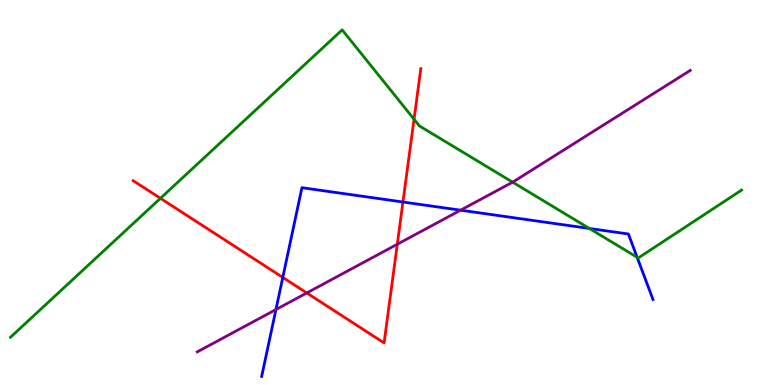[{'lines': ['blue', 'red'], 'intersections': [{'x': 3.65, 'y': 2.79}, {'x': 5.2, 'y': 4.75}]}, {'lines': ['green', 'red'], 'intersections': [{'x': 2.07, 'y': 4.85}, {'x': 5.34, 'y': 6.9}]}, {'lines': ['purple', 'red'], 'intersections': [{'x': 3.96, 'y': 2.39}, {'x': 5.13, 'y': 3.66}]}, {'lines': ['blue', 'green'], 'intersections': [{'x': 7.6, 'y': 4.07}, {'x': 8.22, 'y': 3.32}]}, {'lines': ['blue', 'purple'], 'intersections': [{'x': 3.56, 'y': 1.96}, {'x': 5.94, 'y': 4.54}]}, {'lines': ['green', 'purple'], 'intersections': [{'x': 6.61, 'y': 5.27}]}]